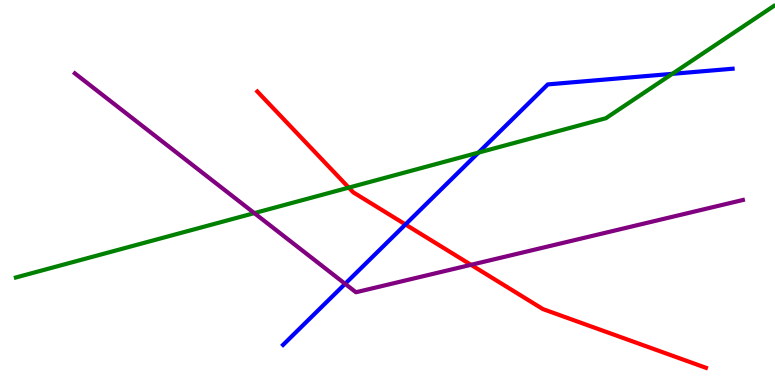[{'lines': ['blue', 'red'], 'intersections': [{'x': 5.23, 'y': 4.17}]}, {'lines': ['green', 'red'], 'intersections': [{'x': 4.5, 'y': 5.13}]}, {'lines': ['purple', 'red'], 'intersections': [{'x': 6.08, 'y': 3.12}]}, {'lines': ['blue', 'green'], 'intersections': [{'x': 6.17, 'y': 6.04}, {'x': 8.67, 'y': 8.08}]}, {'lines': ['blue', 'purple'], 'intersections': [{'x': 4.45, 'y': 2.63}]}, {'lines': ['green', 'purple'], 'intersections': [{'x': 3.28, 'y': 4.46}]}]